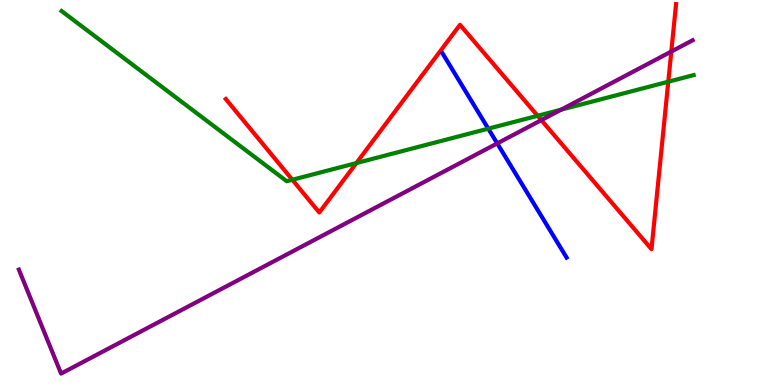[{'lines': ['blue', 'red'], 'intersections': []}, {'lines': ['green', 'red'], 'intersections': [{'x': 3.77, 'y': 5.33}, {'x': 4.6, 'y': 5.76}, {'x': 6.94, 'y': 6.99}, {'x': 8.62, 'y': 7.88}]}, {'lines': ['purple', 'red'], 'intersections': [{'x': 6.99, 'y': 6.88}, {'x': 8.66, 'y': 8.66}]}, {'lines': ['blue', 'green'], 'intersections': [{'x': 6.3, 'y': 6.66}]}, {'lines': ['blue', 'purple'], 'intersections': [{'x': 6.42, 'y': 6.28}]}, {'lines': ['green', 'purple'], 'intersections': [{'x': 7.24, 'y': 7.15}]}]